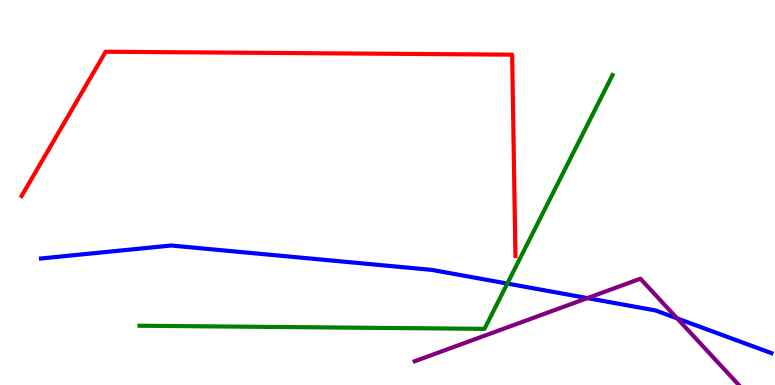[{'lines': ['blue', 'red'], 'intersections': []}, {'lines': ['green', 'red'], 'intersections': []}, {'lines': ['purple', 'red'], 'intersections': []}, {'lines': ['blue', 'green'], 'intersections': [{'x': 6.55, 'y': 2.63}]}, {'lines': ['blue', 'purple'], 'intersections': [{'x': 7.58, 'y': 2.26}, {'x': 8.74, 'y': 1.73}]}, {'lines': ['green', 'purple'], 'intersections': []}]